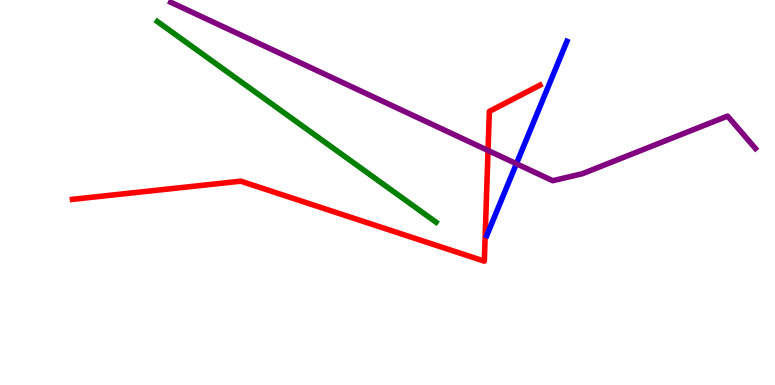[{'lines': ['blue', 'red'], 'intersections': []}, {'lines': ['green', 'red'], 'intersections': []}, {'lines': ['purple', 'red'], 'intersections': [{'x': 6.3, 'y': 6.09}]}, {'lines': ['blue', 'green'], 'intersections': []}, {'lines': ['blue', 'purple'], 'intersections': [{'x': 6.66, 'y': 5.75}]}, {'lines': ['green', 'purple'], 'intersections': []}]